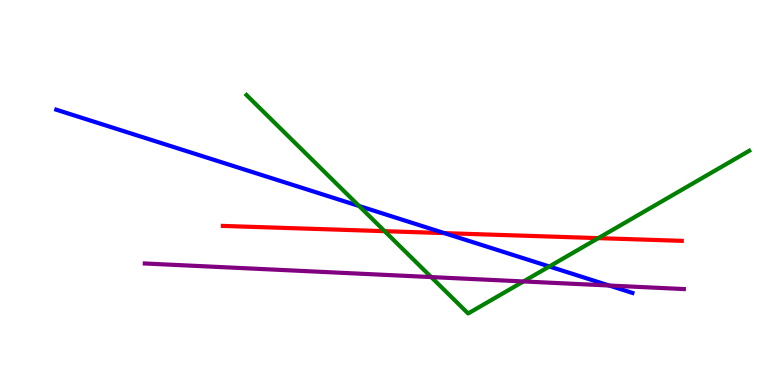[{'lines': ['blue', 'red'], 'intersections': [{'x': 5.73, 'y': 3.94}]}, {'lines': ['green', 'red'], 'intersections': [{'x': 4.96, 'y': 4.0}, {'x': 7.72, 'y': 3.81}]}, {'lines': ['purple', 'red'], 'intersections': []}, {'lines': ['blue', 'green'], 'intersections': [{'x': 4.63, 'y': 4.65}, {'x': 7.09, 'y': 3.08}]}, {'lines': ['blue', 'purple'], 'intersections': [{'x': 7.86, 'y': 2.58}]}, {'lines': ['green', 'purple'], 'intersections': [{'x': 5.56, 'y': 2.8}, {'x': 6.75, 'y': 2.69}]}]